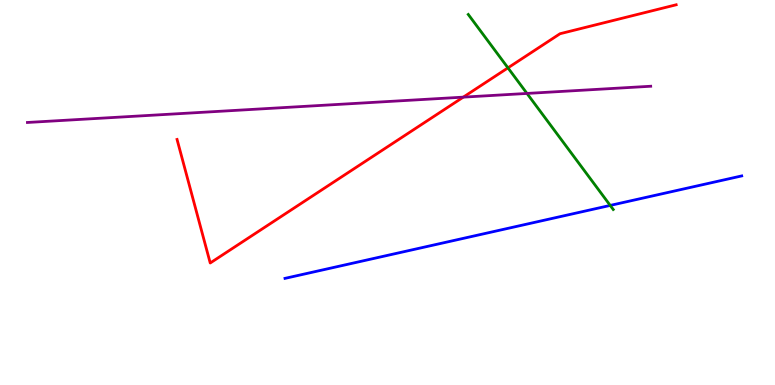[{'lines': ['blue', 'red'], 'intersections': []}, {'lines': ['green', 'red'], 'intersections': [{'x': 6.55, 'y': 8.24}]}, {'lines': ['purple', 'red'], 'intersections': [{'x': 5.98, 'y': 7.48}]}, {'lines': ['blue', 'green'], 'intersections': [{'x': 7.87, 'y': 4.66}]}, {'lines': ['blue', 'purple'], 'intersections': []}, {'lines': ['green', 'purple'], 'intersections': [{'x': 6.8, 'y': 7.57}]}]